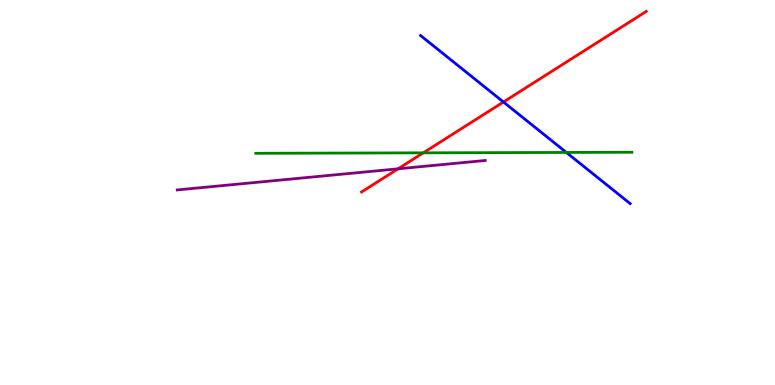[{'lines': ['blue', 'red'], 'intersections': [{'x': 6.5, 'y': 7.35}]}, {'lines': ['green', 'red'], 'intersections': [{'x': 5.46, 'y': 6.03}]}, {'lines': ['purple', 'red'], 'intersections': [{'x': 5.14, 'y': 5.62}]}, {'lines': ['blue', 'green'], 'intersections': [{'x': 7.31, 'y': 6.04}]}, {'lines': ['blue', 'purple'], 'intersections': []}, {'lines': ['green', 'purple'], 'intersections': []}]